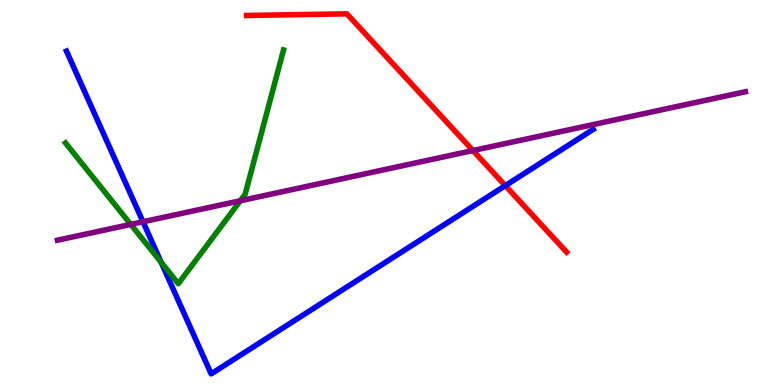[{'lines': ['blue', 'red'], 'intersections': [{'x': 6.52, 'y': 5.18}]}, {'lines': ['green', 'red'], 'intersections': []}, {'lines': ['purple', 'red'], 'intersections': [{'x': 6.1, 'y': 6.09}]}, {'lines': ['blue', 'green'], 'intersections': [{'x': 2.08, 'y': 3.19}]}, {'lines': ['blue', 'purple'], 'intersections': [{'x': 1.84, 'y': 4.24}]}, {'lines': ['green', 'purple'], 'intersections': [{'x': 1.69, 'y': 4.17}, {'x': 3.1, 'y': 4.79}]}]